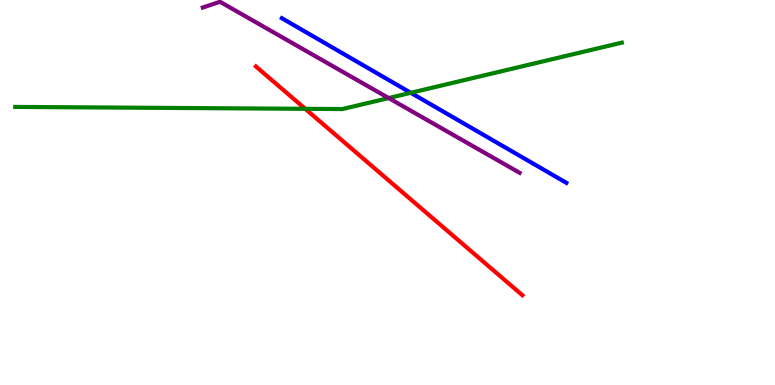[{'lines': ['blue', 'red'], 'intersections': []}, {'lines': ['green', 'red'], 'intersections': [{'x': 3.94, 'y': 7.17}]}, {'lines': ['purple', 'red'], 'intersections': []}, {'lines': ['blue', 'green'], 'intersections': [{'x': 5.3, 'y': 7.59}]}, {'lines': ['blue', 'purple'], 'intersections': []}, {'lines': ['green', 'purple'], 'intersections': [{'x': 5.02, 'y': 7.45}]}]